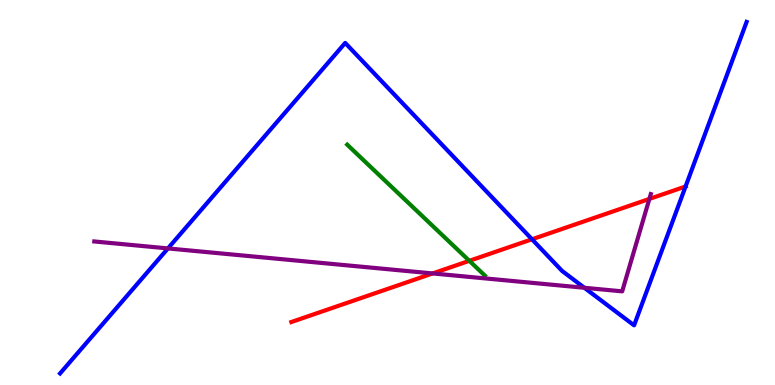[{'lines': ['blue', 'red'], 'intersections': [{'x': 6.86, 'y': 3.78}, {'x': 8.85, 'y': 5.16}]}, {'lines': ['green', 'red'], 'intersections': [{'x': 6.06, 'y': 3.23}]}, {'lines': ['purple', 'red'], 'intersections': [{'x': 5.58, 'y': 2.9}, {'x': 8.38, 'y': 4.83}]}, {'lines': ['blue', 'green'], 'intersections': []}, {'lines': ['blue', 'purple'], 'intersections': [{'x': 2.17, 'y': 3.55}, {'x': 7.54, 'y': 2.53}]}, {'lines': ['green', 'purple'], 'intersections': []}]